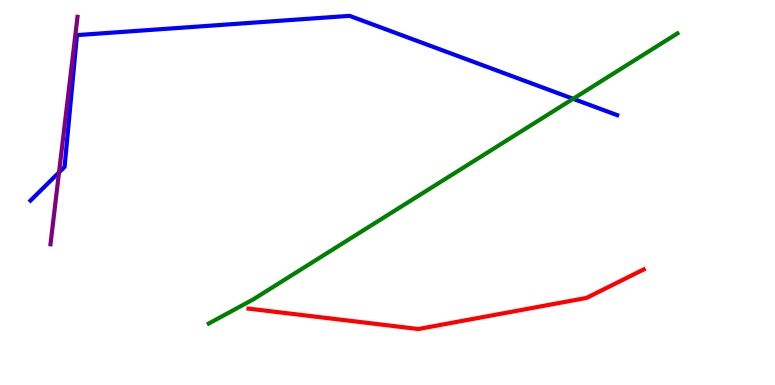[{'lines': ['blue', 'red'], 'intersections': []}, {'lines': ['green', 'red'], 'intersections': []}, {'lines': ['purple', 'red'], 'intersections': []}, {'lines': ['blue', 'green'], 'intersections': [{'x': 7.4, 'y': 7.43}]}, {'lines': ['blue', 'purple'], 'intersections': [{'x': 0.762, 'y': 5.52}]}, {'lines': ['green', 'purple'], 'intersections': []}]